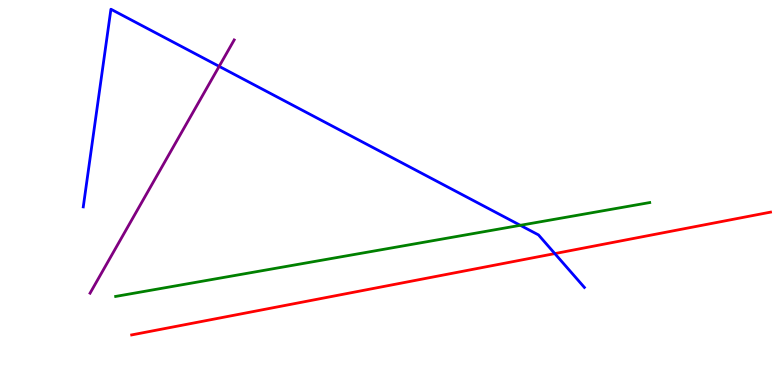[{'lines': ['blue', 'red'], 'intersections': [{'x': 7.16, 'y': 3.41}]}, {'lines': ['green', 'red'], 'intersections': []}, {'lines': ['purple', 'red'], 'intersections': []}, {'lines': ['blue', 'green'], 'intersections': [{'x': 6.71, 'y': 4.15}]}, {'lines': ['blue', 'purple'], 'intersections': [{'x': 2.83, 'y': 8.28}]}, {'lines': ['green', 'purple'], 'intersections': []}]